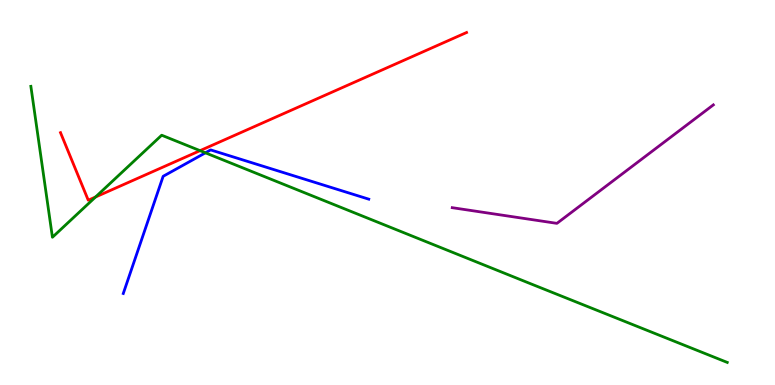[{'lines': ['blue', 'red'], 'intersections': []}, {'lines': ['green', 'red'], 'intersections': [{'x': 1.23, 'y': 4.88}, {'x': 2.58, 'y': 6.09}]}, {'lines': ['purple', 'red'], 'intersections': []}, {'lines': ['blue', 'green'], 'intersections': [{'x': 2.65, 'y': 6.03}]}, {'lines': ['blue', 'purple'], 'intersections': []}, {'lines': ['green', 'purple'], 'intersections': []}]